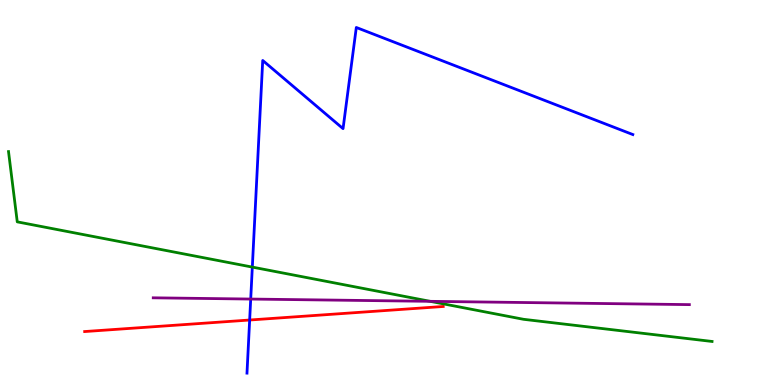[{'lines': ['blue', 'red'], 'intersections': [{'x': 3.22, 'y': 1.69}]}, {'lines': ['green', 'red'], 'intersections': []}, {'lines': ['purple', 'red'], 'intersections': []}, {'lines': ['blue', 'green'], 'intersections': [{'x': 3.26, 'y': 3.06}]}, {'lines': ['blue', 'purple'], 'intersections': [{'x': 3.23, 'y': 2.23}]}, {'lines': ['green', 'purple'], 'intersections': [{'x': 5.55, 'y': 2.17}]}]